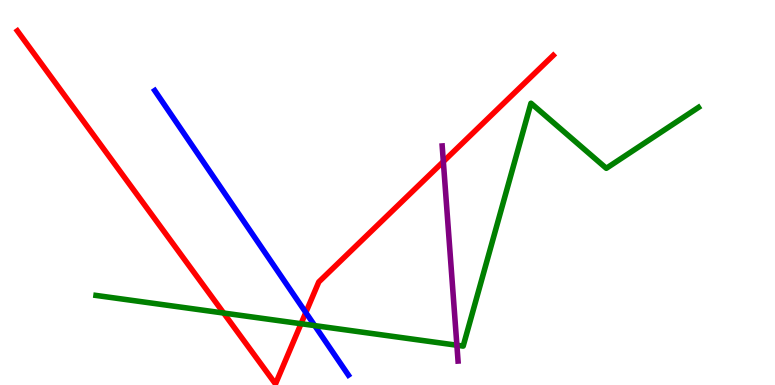[{'lines': ['blue', 'red'], 'intersections': [{'x': 3.95, 'y': 1.88}]}, {'lines': ['green', 'red'], 'intersections': [{'x': 2.89, 'y': 1.87}, {'x': 3.88, 'y': 1.59}]}, {'lines': ['purple', 'red'], 'intersections': [{'x': 5.72, 'y': 5.8}]}, {'lines': ['blue', 'green'], 'intersections': [{'x': 4.06, 'y': 1.54}]}, {'lines': ['blue', 'purple'], 'intersections': []}, {'lines': ['green', 'purple'], 'intersections': [{'x': 5.9, 'y': 1.03}]}]